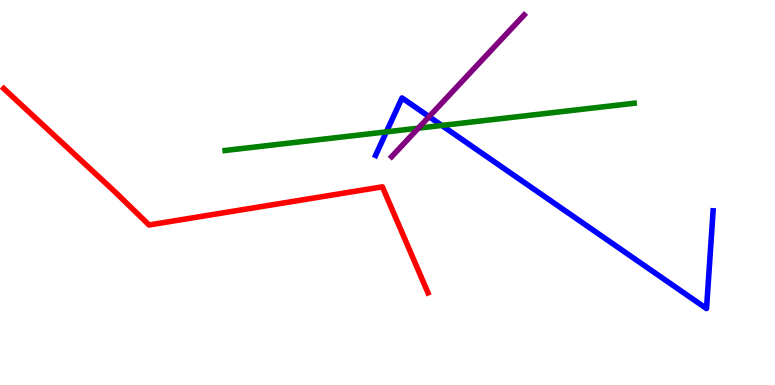[{'lines': ['blue', 'red'], 'intersections': []}, {'lines': ['green', 'red'], 'intersections': []}, {'lines': ['purple', 'red'], 'intersections': []}, {'lines': ['blue', 'green'], 'intersections': [{'x': 4.99, 'y': 6.58}, {'x': 5.7, 'y': 6.74}]}, {'lines': ['blue', 'purple'], 'intersections': [{'x': 5.54, 'y': 6.97}]}, {'lines': ['green', 'purple'], 'intersections': [{'x': 5.4, 'y': 6.67}]}]